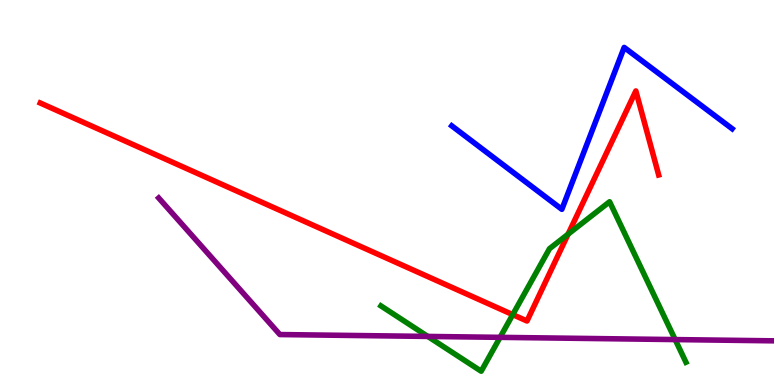[{'lines': ['blue', 'red'], 'intersections': []}, {'lines': ['green', 'red'], 'intersections': [{'x': 6.62, 'y': 1.83}, {'x': 7.33, 'y': 3.92}]}, {'lines': ['purple', 'red'], 'intersections': []}, {'lines': ['blue', 'green'], 'intersections': []}, {'lines': ['blue', 'purple'], 'intersections': []}, {'lines': ['green', 'purple'], 'intersections': [{'x': 5.52, 'y': 1.26}, {'x': 6.45, 'y': 1.24}, {'x': 8.71, 'y': 1.18}]}]